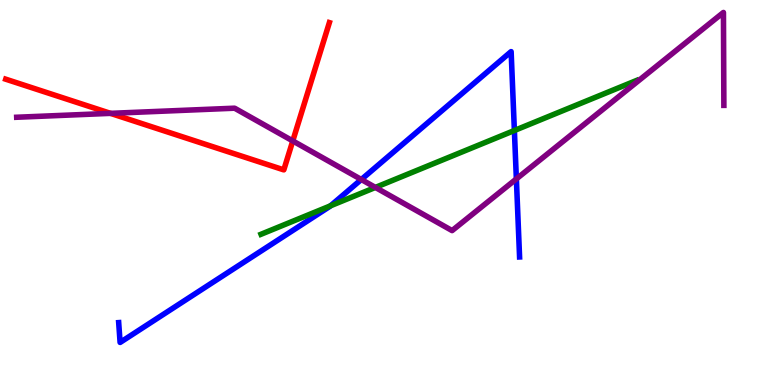[{'lines': ['blue', 'red'], 'intersections': []}, {'lines': ['green', 'red'], 'intersections': []}, {'lines': ['purple', 'red'], 'intersections': [{'x': 1.43, 'y': 7.06}, {'x': 3.78, 'y': 6.34}]}, {'lines': ['blue', 'green'], 'intersections': [{'x': 4.26, 'y': 4.65}, {'x': 6.64, 'y': 6.61}]}, {'lines': ['blue', 'purple'], 'intersections': [{'x': 4.66, 'y': 5.34}, {'x': 6.66, 'y': 5.35}]}, {'lines': ['green', 'purple'], 'intersections': [{'x': 4.84, 'y': 5.13}]}]